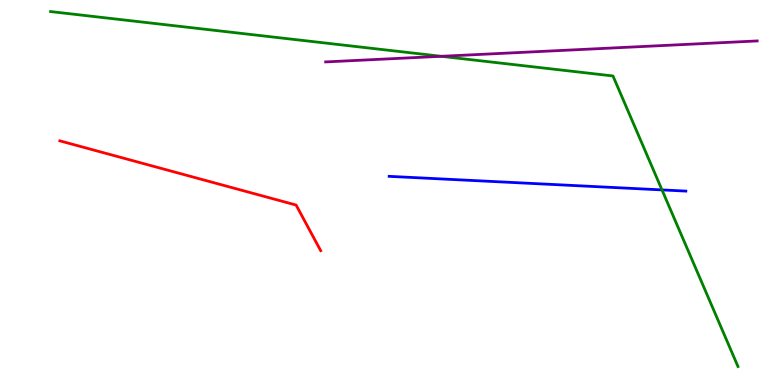[{'lines': ['blue', 'red'], 'intersections': []}, {'lines': ['green', 'red'], 'intersections': []}, {'lines': ['purple', 'red'], 'intersections': []}, {'lines': ['blue', 'green'], 'intersections': [{'x': 8.54, 'y': 5.07}]}, {'lines': ['blue', 'purple'], 'intersections': []}, {'lines': ['green', 'purple'], 'intersections': [{'x': 5.69, 'y': 8.54}]}]